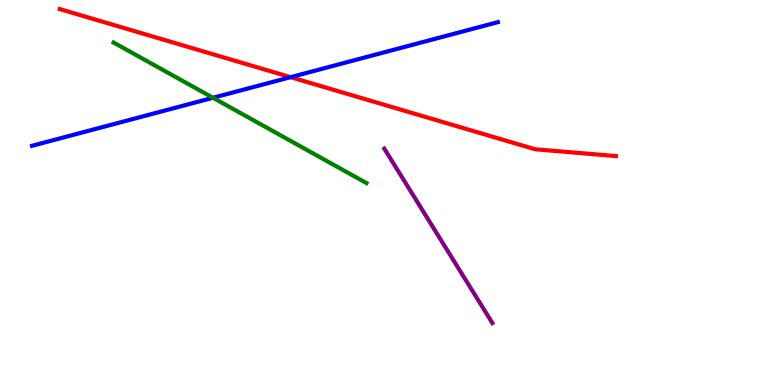[{'lines': ['blue', 'red'], 'intersections': [{'x': 3.75, 'y': 8.0}]}, {'lines': ['green', 'red'], 'intersections': []}, {'lines': ['purple', 'red'], 'intersections': []}, {'lines': ['blue', 'green'], 'intersections': [{'x': 2.75, 'y': 7.46}]}, {'lines': ['blue', 'purple'], 'intersections': []}, {'lines': ['green', 'purple'], 'intersections': []}]